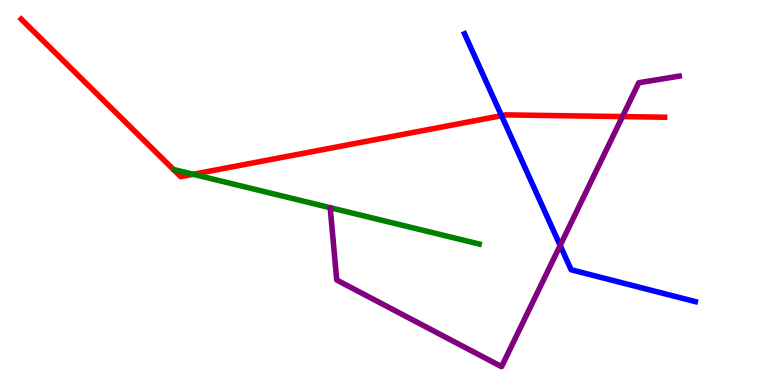[{'lines': ['blue', 'red'], 'intersections': [{'x': 6.47, 'y': 7.0}]}, {'lines': ['green', 'red'], 'intersections': [{'x': 2.49, 'y': 5.47}]}, {'lines': ['purple', 'red'], 'intersections': [{'x': 8.03, 'y': 6.97}]}, {'lines': ['blue', 'green'], 'intersections': []}, {'lines': ['blue', 'purple'], 'intersections': [{'x': 7.23, 'y': 3.62}]}, {'lines': ['green', 'purple'], 'intersections': []}]